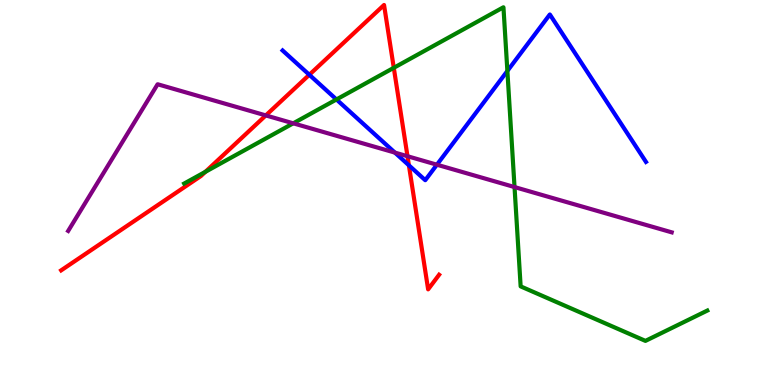[{'lines': ['blue', 'red'], 'intersections': [{'x': 3.99, 'y': 8.06}, {'x': 5.28, 'y': 5.71}]}, {'lines': ['green', 'red'], 'intersections': [{'x': 2.65, 'y': 5.54}, {'x': 5.08, 'y': 8.24}]}, {'lines': ['purple', 'red'], 'intersections': [{'x': 3.43, 'y': 7.0}, {'x': 5.26, 'y': 5.94}]}, {'lines': ['blue', 'green'], 'intersections': [{'x': 4.34, 'y': 7.42}, {'x': 6.55, 'y': 8.16}]}, {'lines': ['blue', 'purple'], 'intersections': [{'x': 5.1, 'y': 6.04}, {'x': 5.64, 'y': 5.72}]}, {'lines': ['green', 'purple'], 'intersections': [{'x': 3.78, 'y': 6.8}, {'x': 6.64, 'y': 5.14}]}]